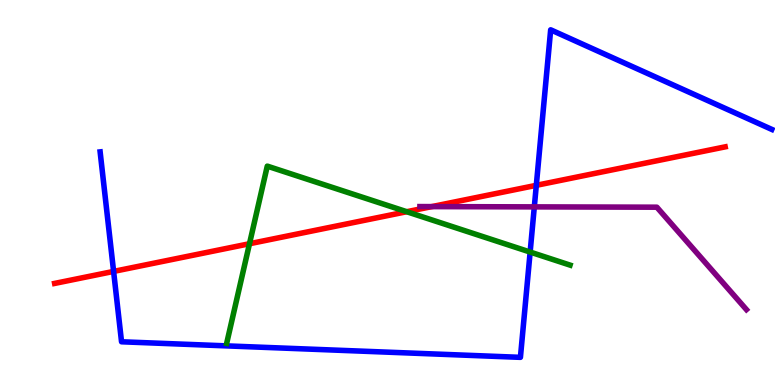[{'lines': ['blue', 'red'], 'intersections': [{'x': 1.47, 'y': 2.95}, {'x': 6.92, 'y': 5.19}]}, {'lines': ['green', 'red'], 'intersections': [{'x': 3.22, 'y': 3.67}, {'x': 5.25, 'y': 4.5}]}, {'lines': ['purple', 'red'], 'intersections': [{'x': 5.57, 'y': 4.63}]}, {'lines': ['blue', 'green'], 'intersections': [{'x': 6.84, 'y': 3.45}]}, {'lines': ['blue', 'purple'], 'intersections': [{'x': 6.89, 'y': 4.63}]}, {'lines': ['green', 'purple'], 'intersections': []}]